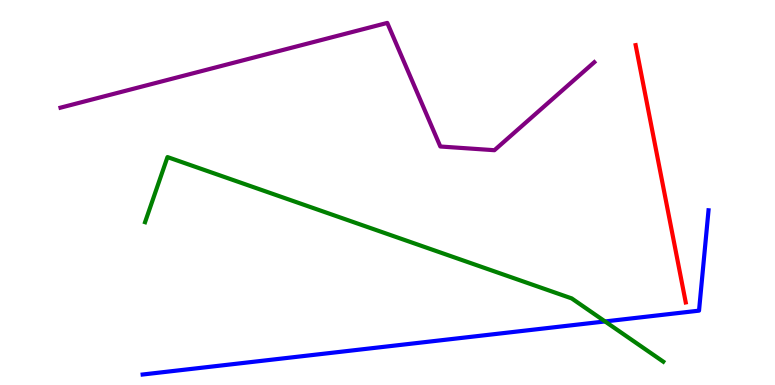[{'lines': ['blue', 'red'], 'intersections': []}, {'lines': ['green', 'red'], 'intersections': []}, {'lines': ['purple', 'red'], 'intersections': []}, {'lines': ['blue', 'green'], 'intersections': [{'x': 7.81, 'y': 1.65}]}, {'lines': ['blue', 'purple'], 'intersections': []}, {'lines': ['green', 'purple'], 'intersections': []}]